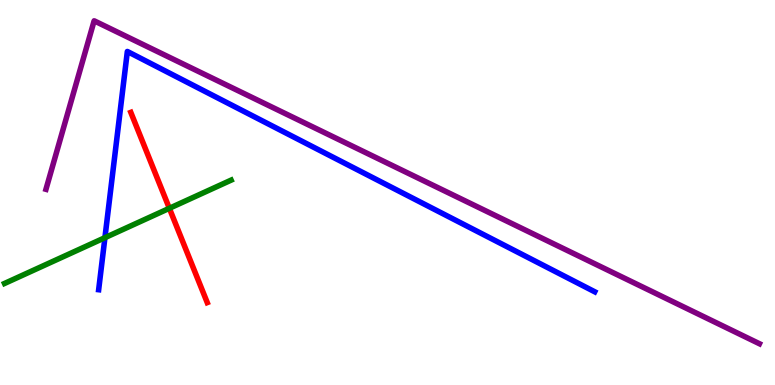[{'lines': ['blue', 'red'], 'intersections': []}, {'lines': ['green', 'red'], 'intersections': [{'x': 2.19, 'y': 4.59}]}, {'lines': ['purple', 'red'], 'intersections': []}, {'lines': ['blue', 'green'], 'intersections': [{'x': 1.35, 'y': 3.83}]}, {'lines': ['blue', 'purple'], 'intersections': []}, {'lines': ['green', 'purple'], 'intersections': []}]